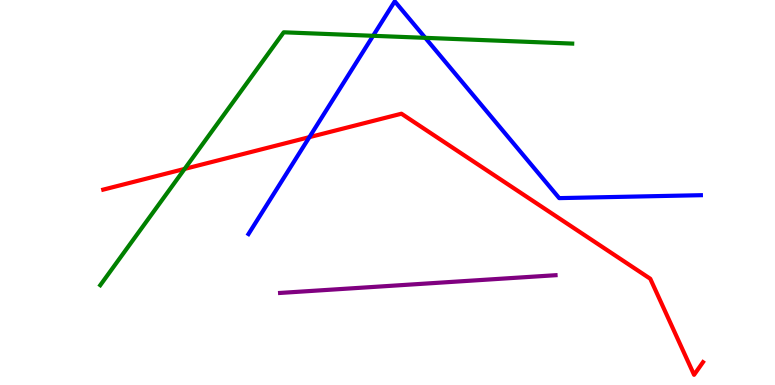[{'lines': ['blue', 'red'], 'intersections': [{'x': 3.99, 'y': 6.44}]}, {'lines': ['green', 'red'], 'intersections': [{'x': 2.38, 'y': 5.61}]}, {'lines': ['purple', 'red'], 'intersections': []}, {'lines': ['blue', 'green'], 'intersections': [{'x': 4.81, 'y': 9.07}, {'x': 5.49, 'y': 9.02}]}, {'lines': ['blue', 'purple'], 'intersections': []}, {'lines': ['green', 'purple'], 'intersections': []}]